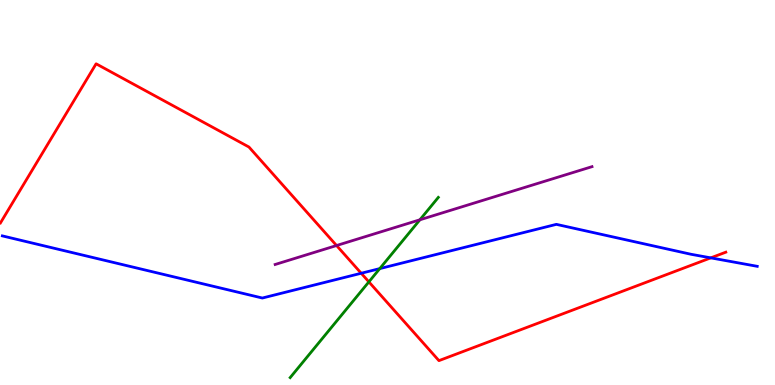[{'lines': ['blue', 'red'], 'intersections': [{'x': 4.66, 'y': 2.9}, {'x': 9.17, 'y': 3.3}]}, {'lines': ['green', 'red'], 'intersections': [{'x': 4.76, 'y': 2.68}]}, {'lines': ['purple', 'red'], 'intersections': [{'x': 4.34, 'y': 3.62}]}, {'lines': ['blue', 'green'], 'intersections': [{'x': 4.9, 'y': 3.02}]}, {'lines': ['blue', 'purple'], 'intersections': []}, {'lines': ['green', 'purple'], 'intersections': [{'x': 5.42, 'y': 4.29}]}]